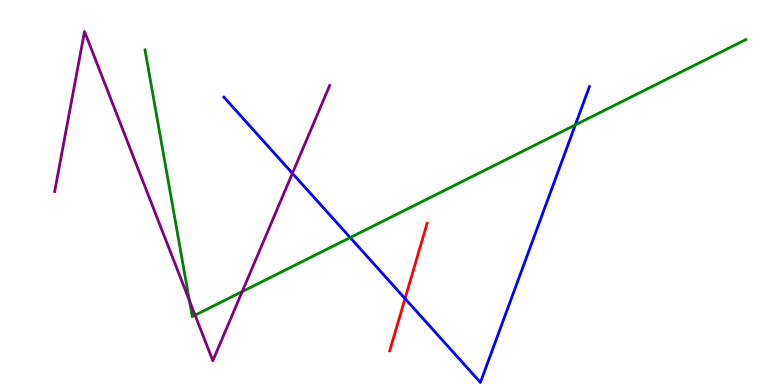[{'lines': ['blue', 'red'], 'intersections': [{'x': 5.23, 'y': 2.24}]}, {'lines': ['green', 'red'], 'intersections': []}, {'lines': ['purple', 'red'], 'intersections': []}, {'lines': ['blue', 'green'], 'intersections': [{'x': 4.52, 'y': 3.83}, {'x': 7.42, 'y': 6.76}]}, {'lines': ['blue', 'purple'], 'intersections': [{'x': 3.77, 'y': 5.5}]}, {'lines': ['green', 'purple'], 'intersections': [{'x': 2.44, 'y': 2.19}, {'x': 2.52, 'y': 1.81}, {'x': 3.12, 'y': 2.43}]}]